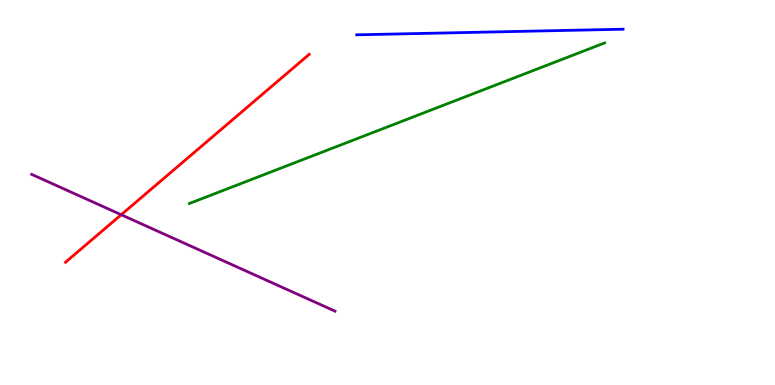[{'lines': ['blue', 'red'], 'intersections': []}, {'lines': ['green', 'red'], 'intersections': []}, {'lines': ['purple', 'red'], 'intersections': [{'x': 1.56, 'y': 4.42}]}, {'lines': ['blue', 'green'], 'intersections': []}, {'lines': ['blue', 'purple'], 'intersections': []}, {'lines': ['green', 'purple'], 'intersections': []}]